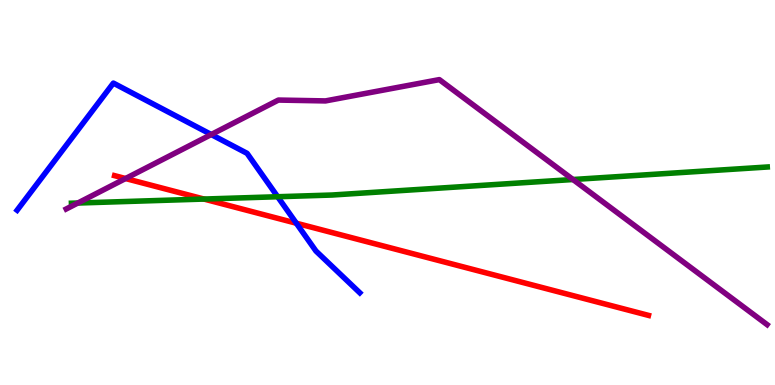[{'lines': ['blue', 'red'], 'intersections': [{'x': 3.82, 'y': 4.2}]}, {'lines': ['green', 'red'], 'intersections': [{'x': 2.63, 'y': 4.83}]}, {'lines': ['purple', 'red'], 'intersections': [{'x': 1.62, 'y': 5.36}]}, {'lines': ['blue', 'green'], 'intersections': [{'x': 3.58, 'y': 4.89}]}, {'lines': ['blue', 'purple'], 'intersections': [{'x': 2.73, 'y': 6.51}]}, {'lines': ['green', 'purple'], 'intersections': [{'x': 1.0, 'y': 4.73}, {'x': 7.39, 'y': 5.34}]}]